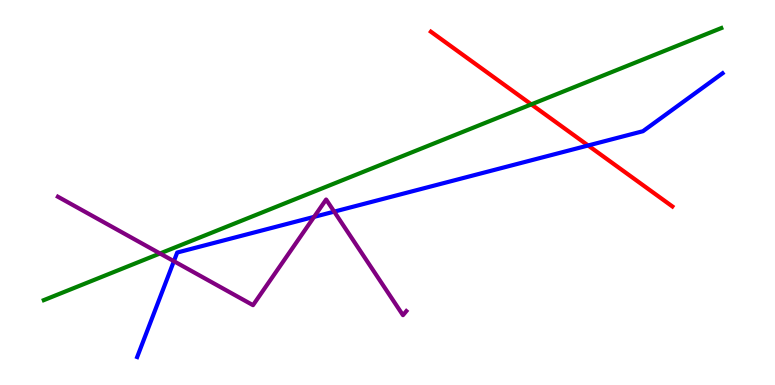[{'lines': ['blue', 'red'], 'intersections': [{'x': 7.59, 'y': 6.22}]}, {'lines': ['green', 'red'], 'intersections': [{'x': 6.86, 'y': 7.29}]}, {'lines': ['purple', 'red'], 'intersections': []}, {'lines': ['blue', 'green'], 'intersections': []}, {'lines': ['blue', 'purple'], 'intersections': [{'x': 2.24, 'y': 3.22}, {'x': 4.05, 'y': 4.37}, {'x': 4.31, 'y': 4.5}]}, {'lines': ['green', 'purple'], 'intersections': [{'x': 2.06, 'y': 3.42}]}]